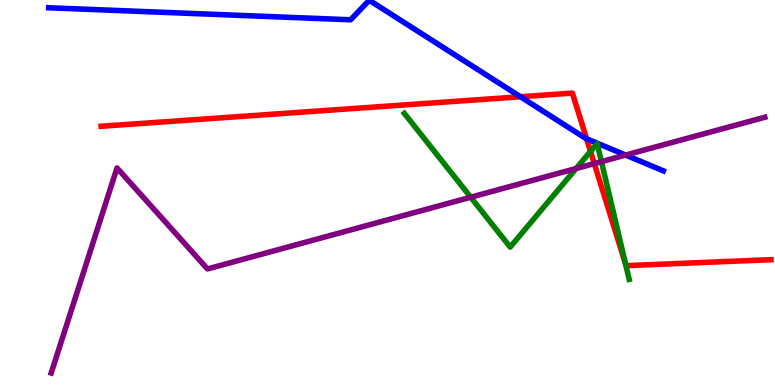[{'lines': ['blue', 'red'], 'intersections': [{'x': 6.72, 'y': 7.49}, {'x': 7.57, 'y': 6.4}]}, {'lines': ['green', 'red'], 'intersections': [{'x': 7.62, 'y': 6.07}, {'x': 8.07, 'y': 3.12}]}, {'lines': ['purple', 'red'], 'intersections': [{'x': 7.67, 'y': 5.75}]}, {'lines': ['blue', 'green'], 'intersections': []}, {'lines': ['blue', 'purple'], 'intersections': [{'x': 8.07, 'y': 5.97}]}, {'lines': ['green', 'purple'], 'intersections': [{'x': 6.07, 'y': 4.88}, {'x': 7.43, 'y': 5.62}, {'x': 7.76, 'y': 5.8}]}]